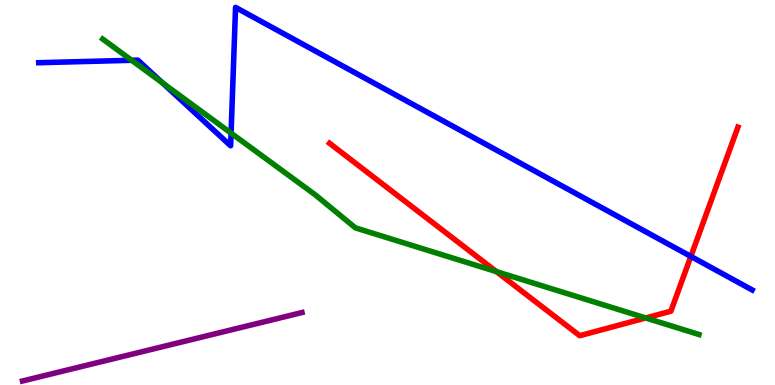[{'lines': ['blue', 'red'], 'intersections': [{'x': 8.91, 'y': 3.34}]}, {'lines': ['green', 'red'], 'intersections': [{'x': 6.41, 'y': 2.94}, {'x': 8.33, 'y': 1.74}]}, {'lines': ['purple', 'red'], 'intersections': []}, {'lines': ['blue', 'green'], 'intersections': [{'x': 1.7, 'y': 8.43}, {'x': 2.1, 'y': 7.85}, {'x': 2.98, 'y': 6.54}]}, {'lines': ['blue', 'purple'], 'intersections': []}, {'lines': ['green', 'purple'], 'intersections': []}]